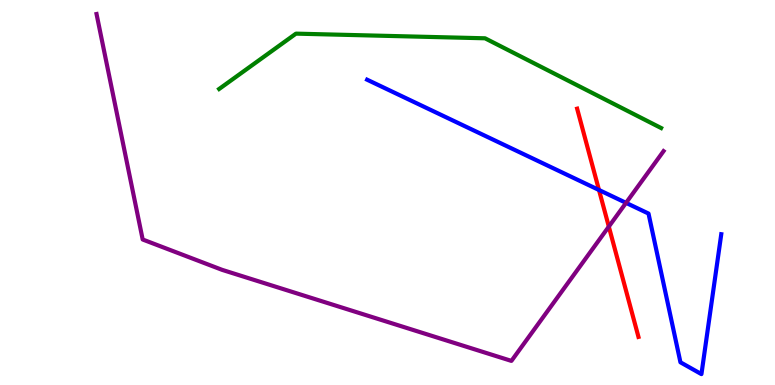[{'lines': ['blue', 'red'], 'intersections': [{'x': 7.73, 'y': 5.07}]}, {'lines': ['green', 'red'], 'intersections': []}, {'lines': ['purple', 'red'], 'intersections': [{'x': 7.86, 'y': 4.11}]}, {'lines': ['blue', 'green'], 'intersections': []}, {'lines': ['blue', 'purple'], 'intersections': [{'x': 8.08, 'y': 4.73}]}, {'lines': ['green', 'purple'], 'intersections': []}]